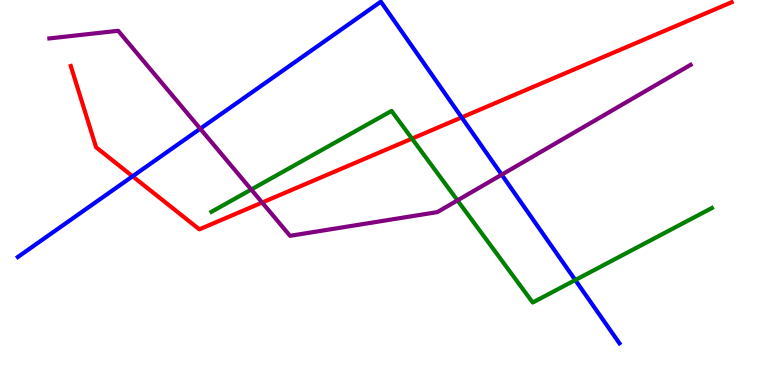[{'lines': ['blue', 'red'], 'intersections': [{'x': 1.71, 'y': 5.42}, {'x': 5.96, 'y': 6.95}]}, {'lines': ['green', 'red'], 'intersections': [{'x': 5.32, 'y': 6.4}]}, {'lines': ['purple', 'red'], 'intersections': [{'x': 3.38, 'y': 4.74}]}, {'lines': ['blue', 'green'], 'intersections': [{'x': 7.42, 'y': 2.73}]}, {'lines': ['blue', 'purple'], 'intersections': [{'x': 2.58, 'y': 6.66}, {'x': 6.47, 'y': 5.46}]}, {'lines': ['green', 'purple'], 'intersections': [{'x': 3.24, 'y': 5.08}, {'x': 5.9, 'y': 4.8}]}]